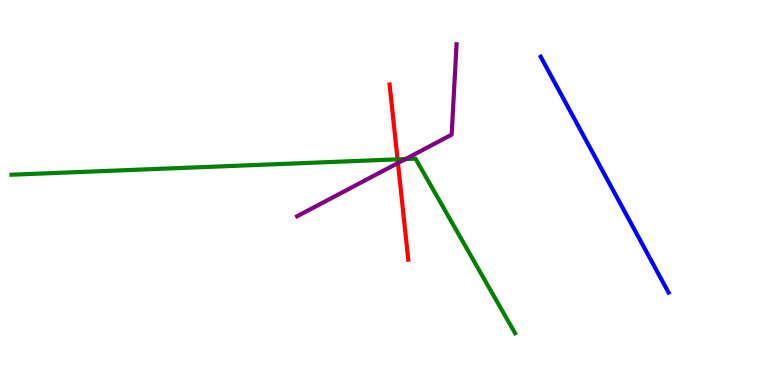[{'lines': ['blue', 'red'], 'intersections': []}, {'lines': ['green', 'red'], 'intersections': [{'x': 5.13, 'y': 5.86}]}, {'lines': ['purple', 'red'], 'intersections': [{'x': 5.13, 'y': 5.77}]}, {'lines': ['blue', 'green'], 'intersections': []}, {'lines': ['blue', 'purple'], 'intersections': []}, {'lines': ['green', 'purple'], 'intersections': [{'x': 5.23, 'y': 5.87}]}]